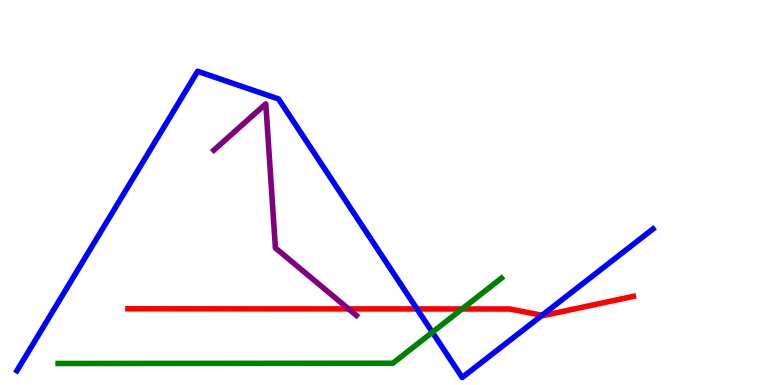[{'lines': ['blue', 'red'], 'intersections': [{'x': 5.38, 'y': 1.98}, {'x': 7.0, 'y': 1.81}]}, {'lines': ['green', 'red'], 'intersections': [{'x': 5.96, 'y': 1.97}]}, {'lines': ['purple', 'red'], 'intersections': [{'x': 4.5, 'y': 1.98}]}, {'lines': ['blue', 'green'], 'intersections': [{'x': 5.58, 'y': 1.37}]}, {'lines': ['blue', 'purple'], 'intersections': []}, {'lines': ['green', 'purple'], 'intersections': []}]